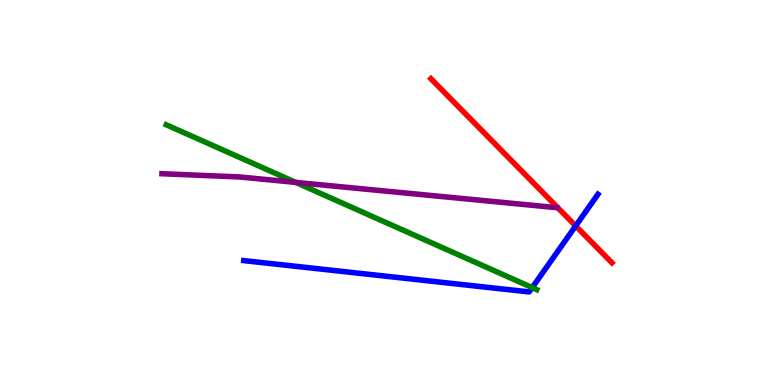[{'lines': ['blue', 'red'], 'intersections': [{'x': 7.43, 'y': 4.13}]}, {'lines': ['green', 'red'], 'intersections': []}, {'lines': ['purple', 'red'], 'intersections': []}, {'lines': ['blue', 'green'], 'intersections': [{'x': 6.87, 'y': 2.53}]}, {'lines': ['blue', 'purple'], 'intersections': []}, {'lines': ['green', 'purple'], 'intersections': [{'x': 3.82, 'y': 5.26}]}]